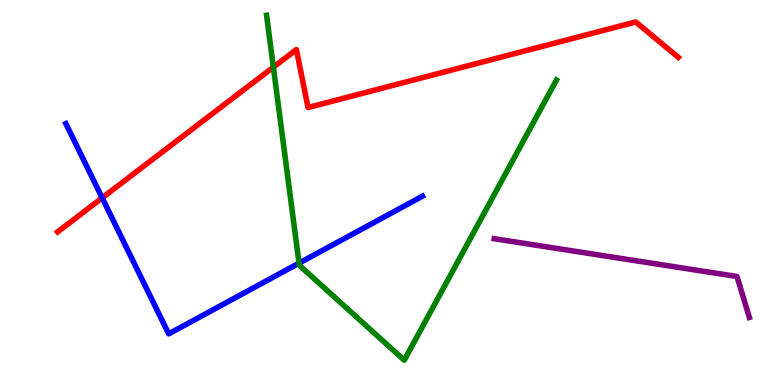[{'lines': ['blue', 'red'], 'intersections': [{'x': 1.32, 'y': 4.86}]}, {'lines': ['green', 'red'], 'intersections': [{'x': 3.53, 'y': 8.26}]}, {'lines': ['purple', 'red'], 'intersections': []}, {'lines': ['blue', 'green'], 'intersections': [{'x': 3.86, 'y': 3.16}]}, {'lines': ['blue', 'purple'], 'intersections': []}, {'lines': ['green', 'purple'], 'intersections': []}]